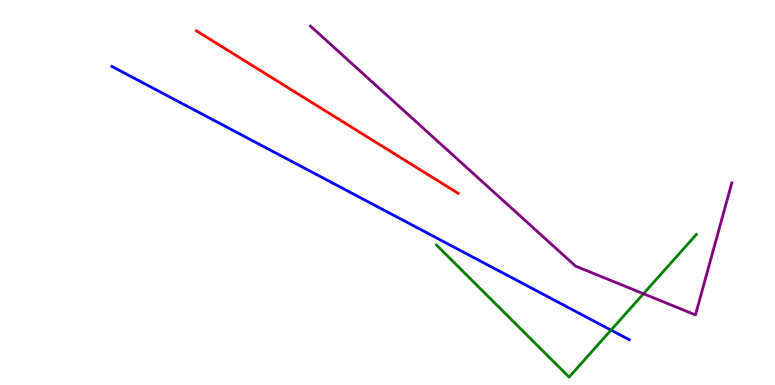[{'lines': ['blue', 'red'], 'intersections': []}, {'lines': ['green', 'red'], 'intersections': []}, {'lines': ['purple', 'red'], 'intersections': []}, {'lines': ['blue', 'green'], 'intersections': [{'x': 7.88, 'y': 1.43}]}, {'lines': ['blue', 'purple'], 'intersections': []}, {'lines': ['green', 'purple'], 'intersections': [{'x': 8.3, 'y': 2.37}]}]